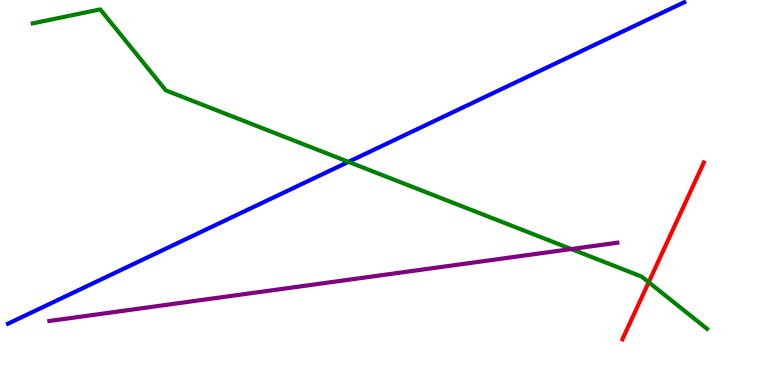[{'lines': ['blue', 'red'], 'intersections': []}, {'lines': ['green', 'red'], 'intersections': [{'x': 8.37, 'y': 2.67}]}, {'lines': ['purple', 'red'], 'intersections': []}, {'lines': ['blue', 'green'], 'intersections': [{'x': 4.5, 'y': 5.8}]}, {'lines': ['blue', 'purple'], 'intersections': []}, {'lines': ['green', 'purple'], 'intersections': [{'x': 7.37, 'y': 3.53}]}]